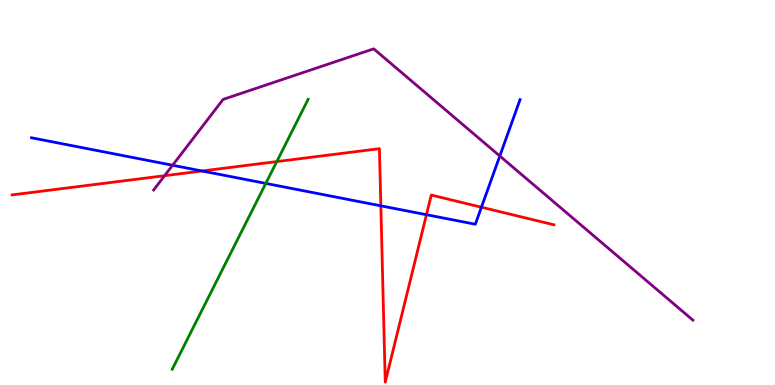[{'lines': ['blue', 'red'], 'intersections': [{'x': 2.61, 'y': 5.56}, {'x': 4.91, 'y': 4.65}, {'x': 5.5, 'y': 4.42}, {'x': 6.21, 'y': 4.62}]}, {'lines': ['green', 'red'], 'intersections': [{'x': 3.57, 'y': 5.8}]}, {'lines': ['purple', 'red'], 'intersections': [{'x': 2.12, 'y': 5.44}]}, {'lines': ['blue', 'green'], 'intersections': [{'x': 3.43, 'y': 5.24}]}, {'lines': ['blue', 'purple'], 'intersections': [{'x': 2.23, 'y': 5.71}, {'x': 6.45, 'y': 5.95}]}, {'lines': ['green', 'purple'], 'intersections': []}]